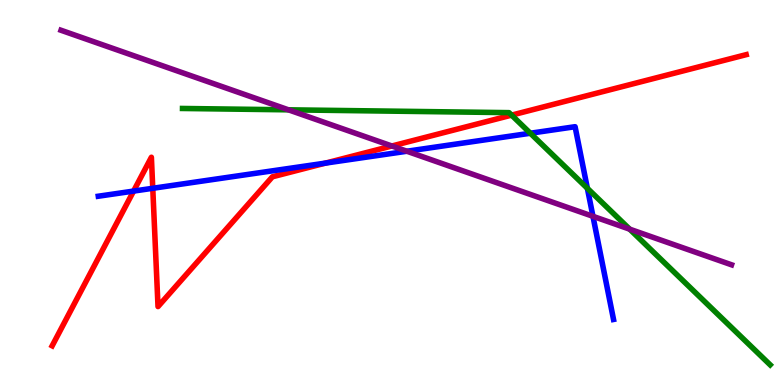[{'lines': ['blue', 'red'], 'intersections': [{'x': 1.72, 'y': 5.04}, {'x': 1.97, 'y': 5.11}, {'x': 4.2, 'y': 5.76}]}, {'lines': ['green', 'red'], 'intersections': [{'x': 6.6, 'y': 7.01}]}, {'lines': ['purple', 'red'], 'intersections': [{'x': 5.06, 'y': 6.21}]}, {'lines': ['blue', 'green'], 'intersections': [{'x': 6.84, 'y': 6.54}, {'x': 7.58, 'y': 5.11}]}, {'lines': ['blue', 'purple'], 'intersections': [{'x': 5.25, 'y': 6.07}, {'x': 7.65, 'y': 4.38}]}, {'lines': ['green', 'purple'], 'intersections': [{'x': 3.72, 'y': 7.15}, {'x': 8.12, 'y': 4.05}]}]